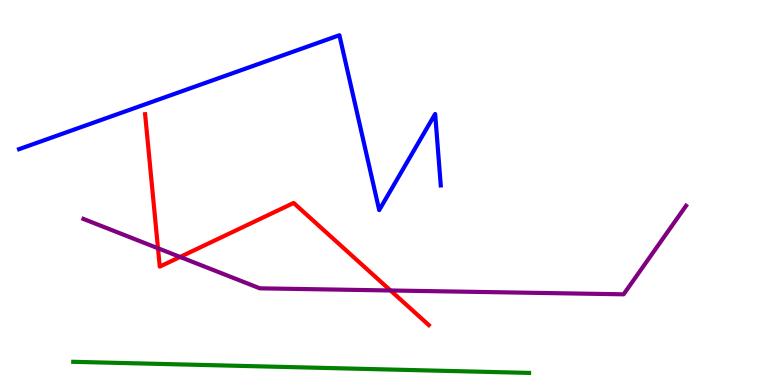[{'lines': ['blue', 'red'], 'intersections': []}, {'lines': ['green', 'red'], 'intersections': []}, {'lines': ['purple', 'red'], 'intersections': [{'x': 2.04, 'y': 3.55}, {'x': 2.32, 'y': 3.33}, {'x': 5.04, 'y': 2.46}]}, {'lines': ['blue', 'green'], 'intersections': []}, {'lines': ['blue', 'purple'], 'intersections': []}, {'lines': ['green', 'purple'], 'intersections': []}]